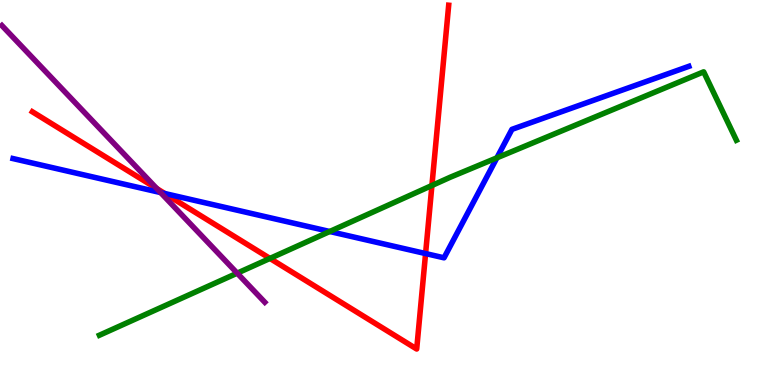[{'lines': ['blue', 'red'], 'intersections': [{'x': 2.13, 'y': 4.97}, {'x': 5.49, 'y': 3.41}]}, {'lines': ['green', 'red'], 'intersections': [{'x': 3.48, 'y': 3.29}, {'x': 5.57, 'y': 5.18}]}, {'lines': ['purple', 'red'], 'intersections': [{'x': 2.02, 'y': 5.1}]}, {'lines': ['blue', 'green'], 'intersections': [{'x': 4.25, 'y': 3.99}, {'x': 6.41, 'y': 5.9}]}, {'lines': ['blue', 'purple'], 'intersections': [{'x': 2.07, 'y': 5.0}]}, {'lines': ['green', 'purple'], 'intersections': [{'x': 3.06, 'y': 2.9}]}]